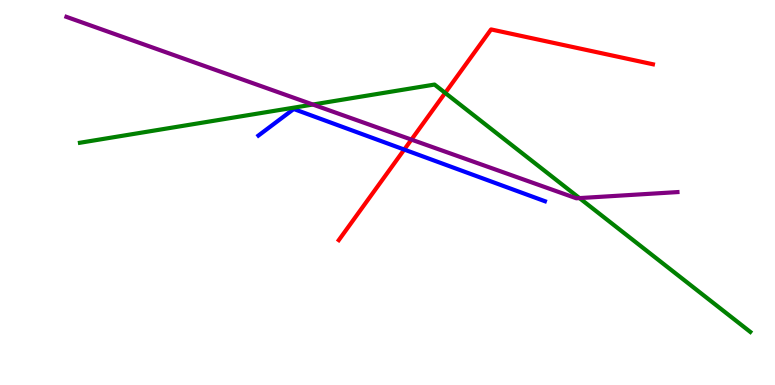[{'lines': ['blue', 'red'], 'intersections': [{'x': 5.22, 'y': 6.12}]}, {'lines': ['green', 'red'], 'intersections': [{'x': 5.74, 'y': 7.59}]}, {'lines': ['purple', 'red'], 'intersections': [{'x': 5.31, 'y': 6.37}]}, {'lines': ['blue', 'green'], 'intersections': []}, {'lines': ['blue', 'purple'], 'intersections': []}, {'lines': ['green', 'purple'], 'intersections': [{'x': 4.04, 'y': 7.28}, {'x': 7.48, 'y': 4.85}]}]